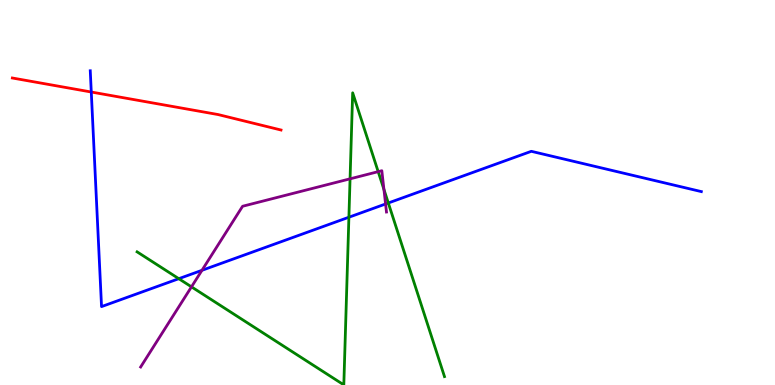[{'lines': ['blue', 'red'], 'intersections': [{'x': 1.18, 'y': 7.61}]}, {'lines': ['green', 'red'], 'intersections': []}, {'lines': ['purple', 'red'], 'intersections': []}, {'lines': ['blue', 'green'], 'intersections': [{'x': 2.31, 'y': 2.76}, {'x': 4.5, 'y': 4.36}, {'x': 5.01, 'y': 4.73}]}, {'lines': ['blue', 'purple'], 'intersections': [{'x': 2.61, 'y': 2.98}, {'x': 4.98, 'y': 4.7}]}, {'lines': ['green', 'purple'], 'intersections': [{'x': 2.47, 'y': 2.55}, {'x': 4.52, 'y': 5.35}, {'x': 4.88, 'y': 5.54}, {'x': 4.95, 'y': 5.08}]}]